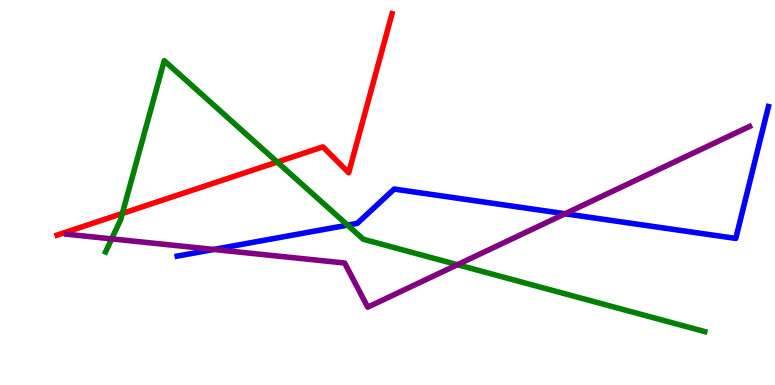[{'lines': ['blue', 'red'], 'intersections': []}, {'lines': ['green', 'red'], 'intersections': [{'x': 1.58, 'y': 4.46}, {'x': 3.58, 'y': 5.79}]}, {'lines': ['purple', 'red'], 'intersections': []}, {'lines': ['blue', 'green'], 'intersections': [{'x': 4.48, 'y': 4.15}]}, {'lines': ['blue', 'purple'], 'intersections': [{'x': 2.76, 'y': 3.52}, {'x': 7.29, 'y': 4.45}]}, {'lines': ['green', 'purple'], 'intersections': [{'x': 1.44, 'y': 3.8}, {'x': 5.9, 'y': 3.12}]}]